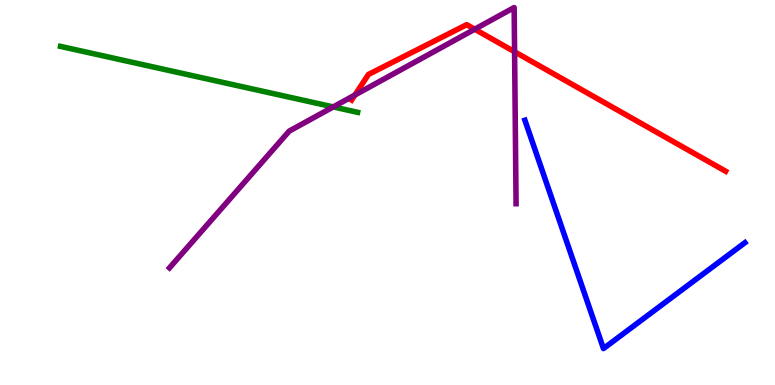[{'lines': ['blue', 'red'], 'intersections': []}, {'lines': ['green', 'red'], 'intersections': []}, {'lines': ['purple', 'red'], 'intersections': [{'x': 4.58, 'y': 7.53}, {'x': 6.13, 'y': 9.24}, {'x': 6.64, 'y': 8.66}]}, {'lines': ['blue', 'green'], 'intersections': []}, {'lines': ['blue', 'purple'], 'intersections': []}, {'lines': ['green', 'purple'], 'intersections': [{'x': 4.3, 'y': 7.22}]}]